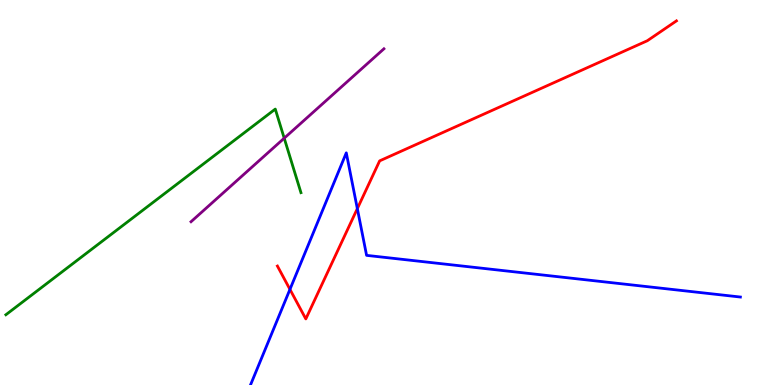[{'lines': ['blue', 'red'], 'intersections': [{'x': 3.74, 'y': 2.48}, {'x': 4.61, 'y': 4.58}]}, {'lines': ['green', 'red'], 'intersections': []}, {'lines': ['purple', 'red'], 'intersections': []}, {'lines': ['blue', 'green'], 'intersections': []}, {'lines': ['blue', 'purple'], 'intersections': []}, {'lines': ['green', 'purple'], 'intersections': [{'x': 3.67, 'y': 6.41}]}]